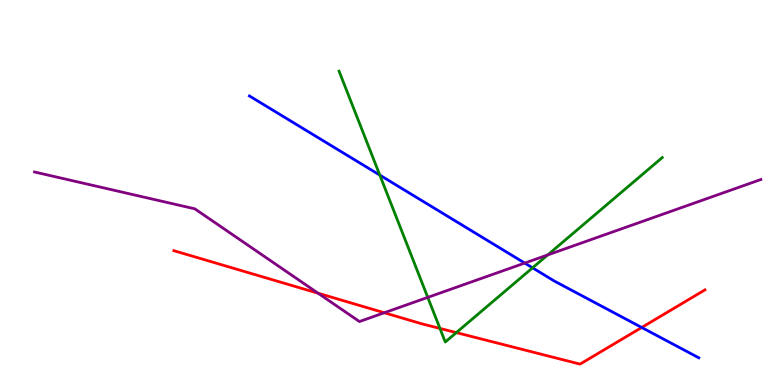[{'lines': ['blue', 'red'], 'intersections': [{'x': 8.28, 'y': 1.49}]}, {'lines': ['green', 'red'], 'intersections': [{'x': 5.68, 'y': 1.47}, {'x': 5.89, 'y': 1.36}]}, {'lines': ['purple', 'red'], 'intersections': [{'x': 4.1, 'y': 2.38}, {'x': 4.96, 'y': 1.88}]}, {'lines': ['blue', 'green'], 'intersections': [{'x': 4.9, 'y': 5.45}, {'x': 6.87, 'y': 3.04}]}, {'lines': ['blue', 'purple'], 'intersections': [{'x': 6.77, 'y': 3.17}]}, {'lines': ['green', 'purple'], 'intersections': [{'x': 5.52, 'y': 2.28}, {'x': 7.07, 'y': 3.38}]}]